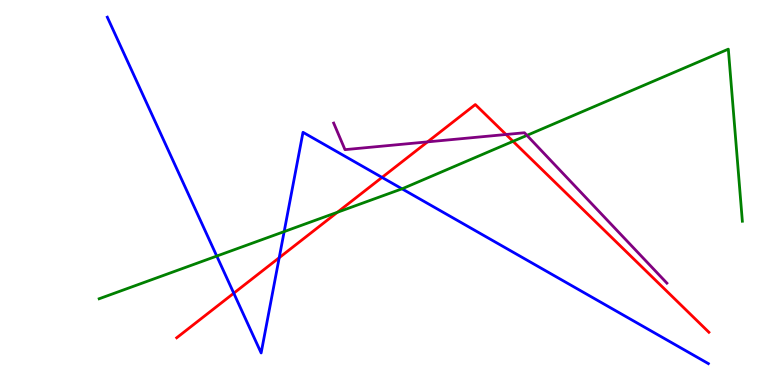[{'lines': ['blue', 'red'], 'intersections': [{'x': 3.02, 'y': 2.38}, {'x': 3.6, 'y': 3.31}, {'x': 4.93, 'y': 5.39}]}, {'lines': ['green', 'red'], 'intersections': [{'x': 4.35, 'y': 4.49}, {'x': 6.62, 'y': 6.33}]}, {'lines': ['purple', 'red'], 'intersections': [{'x': 5.52, 'y': 6.31}, {'x': 6.53, 'y': 6.51}]}, {'lines': ['blue', 'green'], 'intersections': [{'x': 2.8, 'y': 3.35}, {'x': 3.67, 'y': 3.98}, {'x': 5.19, 'y': 5.1}]}, {'lines': ['blue', 'purple'], 'intersections': []}, {'lines': ['green', 'purple'], 'intersections': [{'x': 6.8, 'y': 6.48}]}]